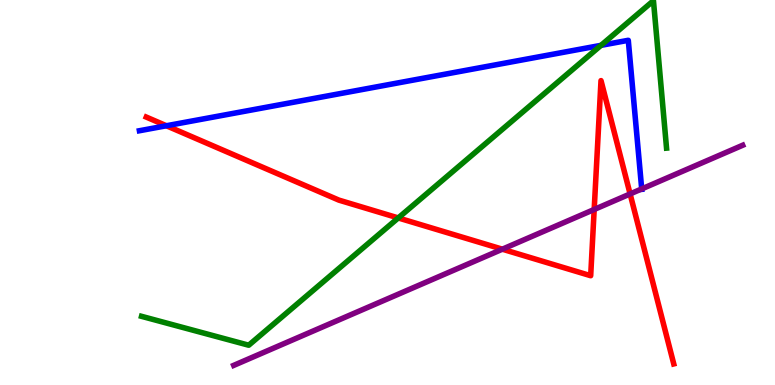[{'lines': ['blue', 'red'], 'intersections': [{'x': 2.15, 'y': 6.73}]}, {'lines': ['green', 'red'], 'intersections': [{'x': 5.14, 'y': 4.34}]}, {'lines': ['purple', 'red'], 'intersections': [{'x': 6.48, 'y': 3.53}, {'x': 7.67, 'y': 4.56}, {'x': 8.13, 'y': 4.96}]}, {'lines': ['blue', 'green'], 'intersections': [{'x': 7.75, 'y': 8.82}]}, {'lines': ['blue', 'purple'], 'intersections': [{'x': 8.28, 'y': 5.09}]}, {'lines': ['green', 'purple'], 'intersections': []}]